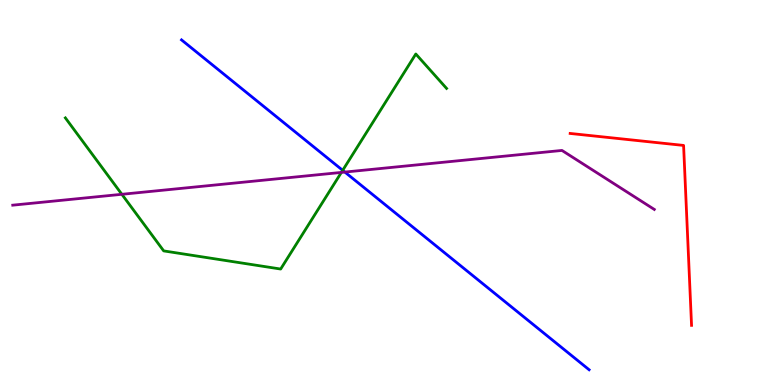[{'lines': ['blue', 'red'], 'intersections': []}, {'lines': ['green', 'red'], 'intersections': []}, {'lines': ['purple', 'red'], 'intersections': []}, {'lines': ['blue', 'green'], 'intersections': [{'x': 4.42, 'y': 5.58}]}, {'lines': ['blue', 'purple'], 'intersections': [{'x': 4.45, 'y': 5.53}]}, {'lines': ['green', 'purple'], 'intersections': [{'x': 1.57, 'y': 4.95}, {'x': 4.4, 'y': 5.52}]}]